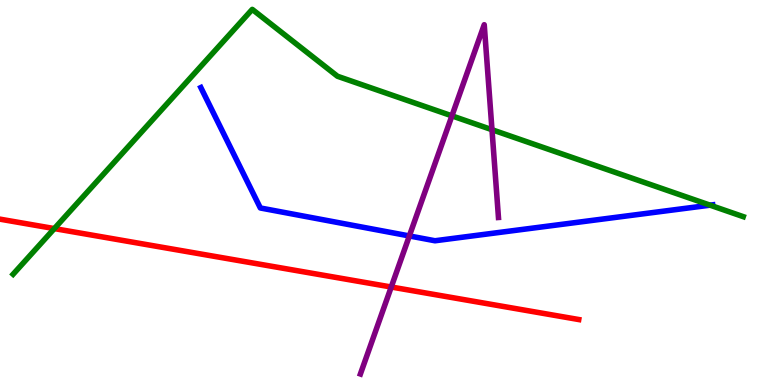[{'lines': ['blue', 'red'], 'intersections': []}, {'lines': ['green', 'red'], 'intersections': [{'x': 0.701, 'y': 4.06}]}, {'lines': ['purple', 'red'], 'intersections': [{'x': 5.05, 'y': 2.55}]}, {'lines': ['blue', 'green'], 'intersections': [{'x': 9.16, 'y': 4.67}]}, {'lines': ['blue', 'purple'], 'intersections': [{'x': 5.28, 'y': 3.87}]}, {'lines': ['green', 'purple'], 'intersections': [{'x': 5.83, 'y': 6.99}, {'x': 6.35, 'y': 6.63}]}]